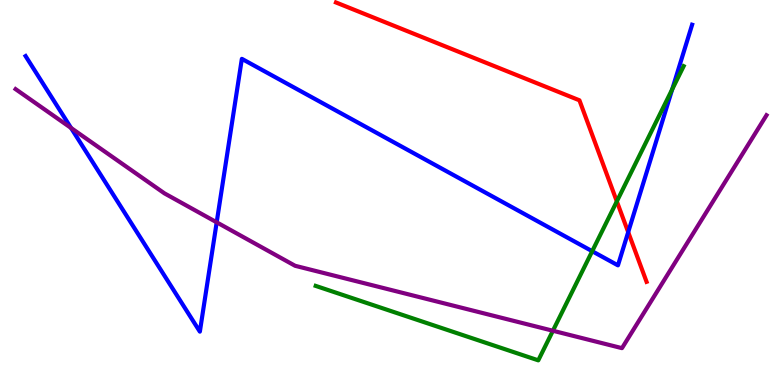[{'lines': ['blue', 'red'], 'intersections': [{'x': 8.11, 'y': 3.97}]}, {'lines': ['green', 'red'], 'intersections': [{'x': 7.96, 'y': 4.77}]}, {'lines': ['purple', 'red'], 'intersections': []}, {'lines': ['blue', 'green'], 'intersections': [{'x': 7.64, 'y': 3.47}, {'x': 8.67, 'y': 7.68}]}, {'lines': ['blue', 'purple'], 'intersections': [{'x': 0.917, 'y': 6.68}, {'x': 2.8, 'y': 4.23}]}, {'lines': ['green', 'purple'], 'intersections': [{'x': 7.13, 'y': 1.41}]}]